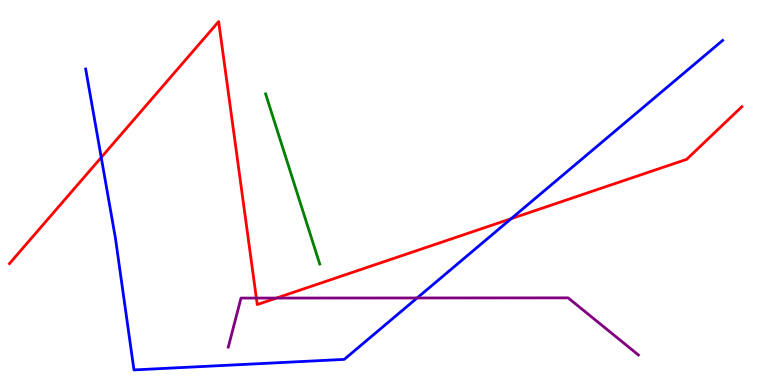[{'lines': ['blue', 'red'], 'intersections': [{'x': 1.31, 'y': 5.91}, {'x': 6.6, 'y': 4.32}]}, {'lines': ['green', 'red'], 'intersections': []}, {'lines': ['purple', 'red'], 'intersections': [{'x': 3.31, 'y': 2.26}, {'x': 3.57, 'y': 2.26}]}, {'lines': ['blue', 'green'], 'intersections': []}, {'lines': ['blue', 'purple'], 'intersections': [{'x': 5.38, 'y': 2.26}]}, {'lines': ['green', 'purple'], 'intersections': []}]